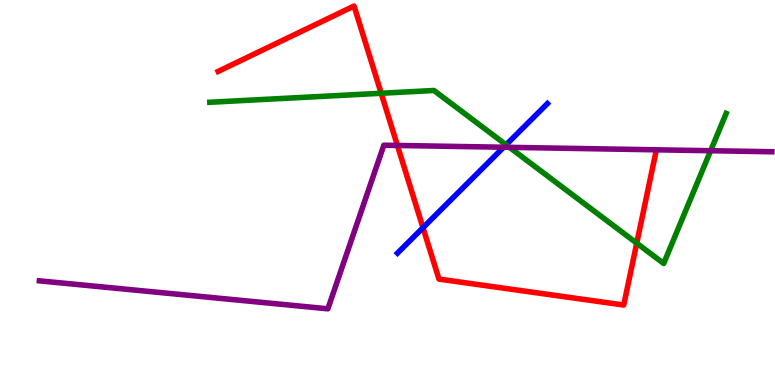[{'lines': ['blue', 'red'], 'intersections': [{'x': 5.46, 'y': 4.09}]}, {'lines': ['green', 'red'], 'intersections': [{'x': 4.92, 'y': 7.58}, {'x': 8.22, 'y': 3.68}]}, {'lines': ['purple', 'red'], 'intersections': [{'x': 5.13, 'y': 6.22}]}, {'lines': ['blue', 'green'], 'intersections': [{'x': 6.53, 'y': 6.24}]}, {'lines': ['blue', 'purple'], 'intersections': [{'x': 6.5, 'y': 6.18}]}, {'lines': ['green', 'purple'], 'intersections': [{'x': 6.57, 'y': 6.17}, {'x': 9.17, 'y': 6.09}]}]